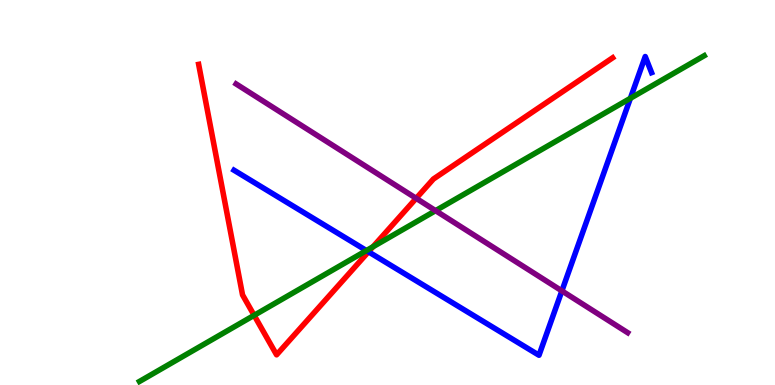[{'lines': ['blue', 'red'], 'intersections': [{'x': 4.75, 'y': 3.46}]}, {'lines': ['green', 'red'], 'intersections': [{'x': 3.28, 'y': 1.81}, {'x': 4.81, 'y': 3.59}]}, {'lines': ['purple', 'red'], 'intersections': [{'x': 5.37, 'y': 4.85}]}, {'lines': ['blue', 'green'], 'intersections': [{'x': 4.73, 'y': 3.49}, {'x': 8.13, 'y': 7.45}]}, {'lines': ['blue', 'purple'], 'intersections': [{'x': 7.25, 'y': 2.44}]}, {'lines': ['green', 'purple'], 'intersections': [{'x': 5.62, 'y': 4.53}]}]